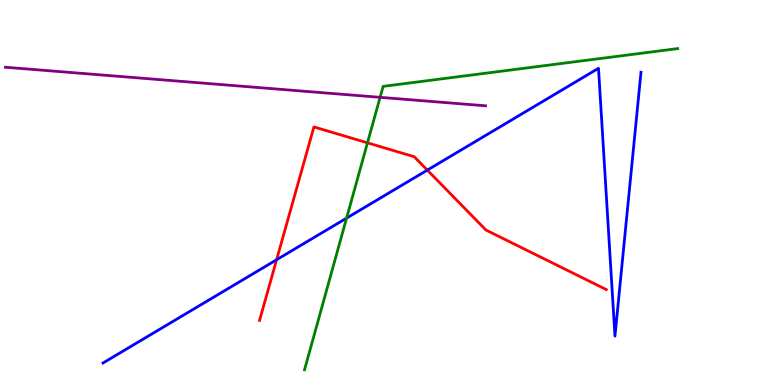[{'lines': ['blue', 'red'], 'intersections': [{'x': 3.57, 'y': 3.25}, {'x': 5.51, 'y': 5.58}]}, {'lines': ['green', 'red'], 'intersections': [{'x': 4.74, 'y': 6.29}]}, {'lines': ['purple', 'red'], 'intersections': []}, {'lines': ['blue', 'green'], 'intersections': [{'x': 4.47, 'y': 4.33}]}, {'lines': ['blue', 'purple'], 'intersections': []}, {'lines': ['green', 'purple'], 'intersections': [{'x': 4.9, 'y': 7.47}]}]